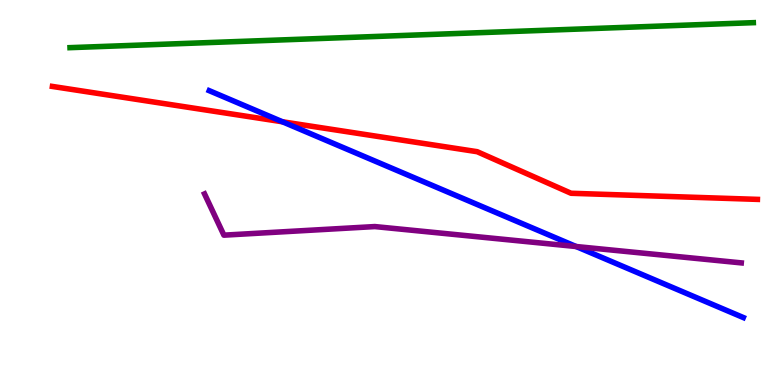[{'lines': ['blue', 'red'], 'intersections': [{'x': 3.64, 'y': 6.84}]}, {'lines': ['green', 'red'], 'intersections': []}, {'lines': ['purple', 'red'], 'intersections': []}, {'lines': ['blue', 'green'], 'intersections': []}, {'lines': ['blue', 'purple'], 'intersections': [{'x': 7.43, 'y': 3.6}]}, {'lines': ['green', 'purple'], 'intersections': []}]